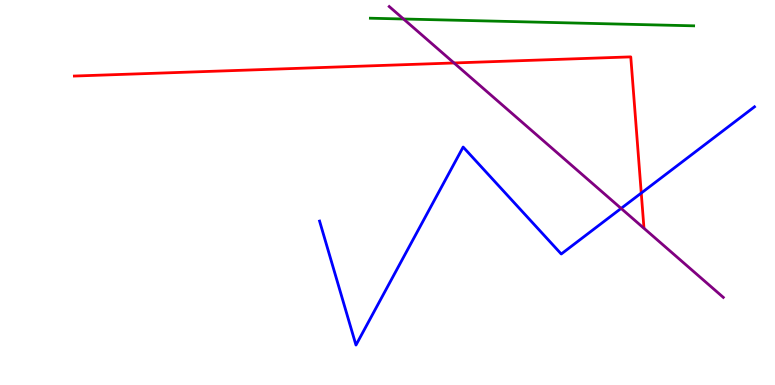[{'lines': ['blue', 'red'], 'intersections': [{'x': 8.27, 'y': 4.99}]}, {'lines': ['green', 'red'], 'intersections': []}, {'lines': ['purple', 'red'], 'intersections': [{'x': 5.86, 'y': 8.36}]}, {'lines': ['blue', 'green'], 'intersections': []}, {'lines': ['blue', 'purple'], 'intersections': [{'x': 8.01, 'y': 4.59}]}, {'lines': ['green', 'purple'], 'intersections': [{'x': 5.21, 'y': 9.51}]}]